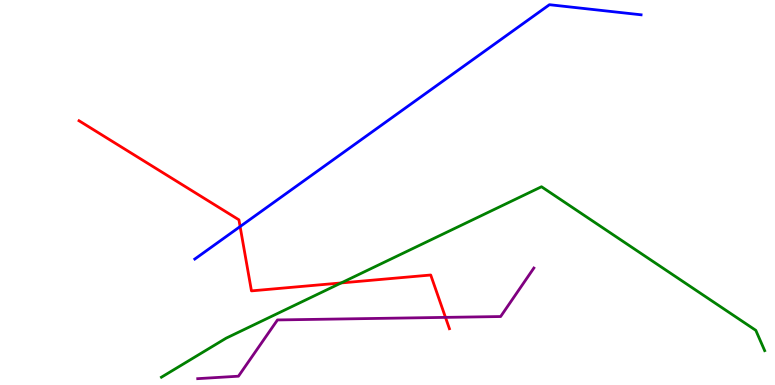[{'lines': ['blue', 'red'], 'intersections': [{'x': 3.1, 'y': 4.12}]}, {'lines': ['green', 'red'], 'intersections': [{'x': 4.4, 'y': 2.65}]}, {'lines': ['purple', 'red'], 'intersections': [{'x': 5.75, 'y': 1.76}]}, {'lines': ['blue', 'green'], 'intersections': []}, {'lines': ['blue', 'purple'], 'intersections': []}, {'lines': ['green', 'purple'], 'intersections': []}]